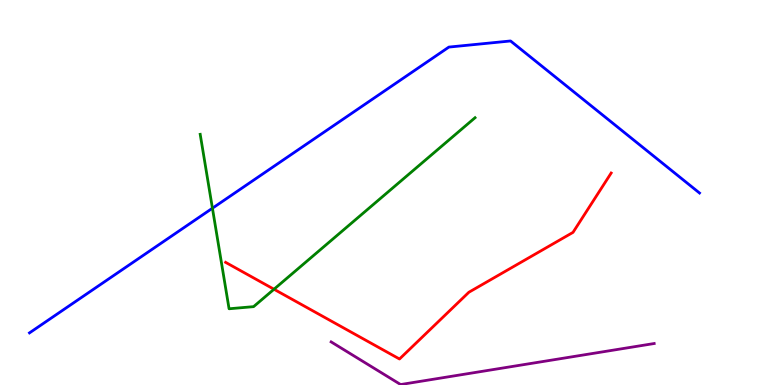[{'lines': ['blue', 'red'], 'intersections': []}, {'lines': ['green', 'red'], 'intersections': [{'x': 3.54, 'y': 2.49}]}, {'lines': ['purple', 'red'], 'intersections': []}, {'lines': ['blue', 'green'], 'intersections': [{'x': 2.74, 'y': 4.59}]}, {'lines': ['blue', 'purple'], 'intersections': []}, {'lines': ['green', 'purple'], 'intersections': []}]